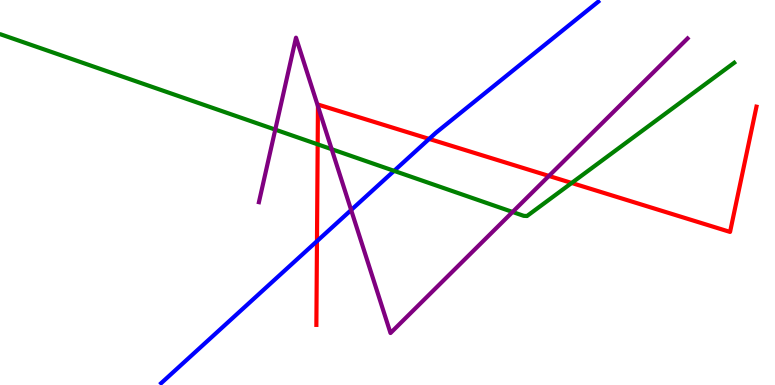[{'lines': ['blue', 'red'], 'intersections': [{'x': 4.09, 'y': 3.74}, {'x': 5.54, 'y': 6.39}]}, {'lines': ['green', 'red'], 'intersections': [{'x': 4.1, 'y': 6.25}, {'x': 7.38, 'y': 5.25}]}, {'lines': ['purple', 'red'], 'intersections': [{'x': 4.1, 'y': 7.24}, {'x': 7.08, 'y': 5.43}]}, {'lines': ['blue', 'green'], 'intersections': [{'x': 5.09, 'y': 5.56}]}, {'lines': ['blue', 'purple'], 'intersections': [{'x': 4.53, 'y': 4.54}]}, {'lines': ['green', 'purple'], 'intersections': [{'x': 3.55, 'y': 6.63}, {'x': 4.28, 'y': 6.12}, {'x': 6.61, 'y': 4.49}]}]